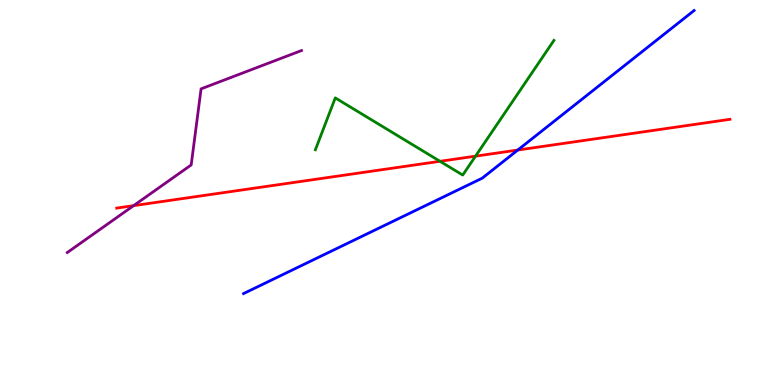[{'lines': ['blue', 'red'], 'intersections': [{'x': 6.68, 'y': 6.1}]}, {'lines': ['green', 'red'], 'intersections': [{'x': 5.68, 'y': 5.81}, {'x': 6.14, 'y': 5.94}]}, {'lines': ['purple', 'red'], 'intersections': [{'x': 1.72, 'y': 4.66}]}, {'lines': ['blue', 'green'], 'intersections': []}, {'lines': ['blue', 'purple'], 'intersections': []}, {'lines': ['green', 'purple'], 'intersections': []}]